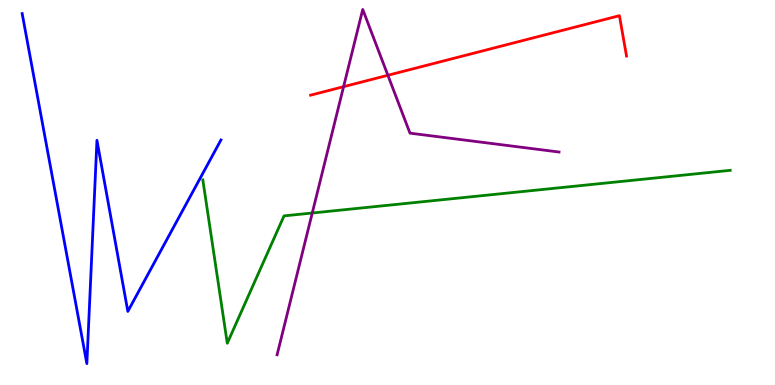[{'lines': ['blue', 'red'], 'intersections': []}, {'lines': ['green', 'red'], 'intersections': []}, {'lines': ['purple', 'red'], 'intersections': [{'x': 4.43, 'y': 7.75}, {'x': 5.0, 'y': 8.04}]}, {'lines': ['blue', 'green'], 'intersections': []}, {'lines': ['blue', 'purple'], 'intersections': []}, {'lines': ['green', 'purple'], 'intersections': [{'x': 4.03, 'y': 4.47}]}]